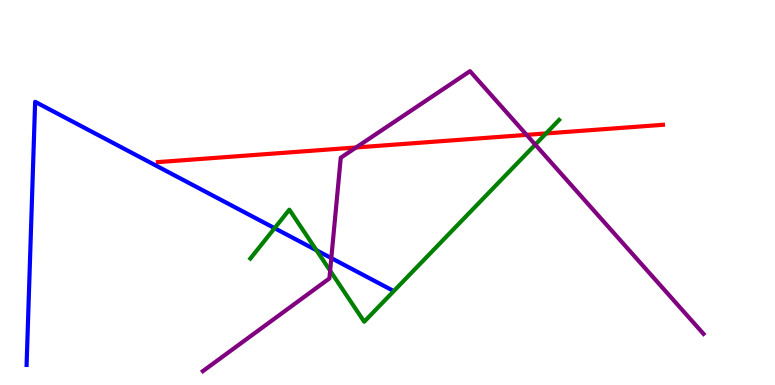[{'lines': ['blue', 'red'], 'intersections': []}, {'lines': ['green', 'red'], 'intersections': [{'x': 7.05, 'y': 6.53}]}, {'lines': ['purple', 'red'], 'intersections': [{'x': 4.59, 'y': 6.17}, {'x': 6.8, 'y': 6.5}]}, {'lines': ['blue', 'green'], 'intersections': [{'x': 3.54, 'y': 4.07}, {'x': 4.08, 'y': 3.5}]}, {'lines': ['blue', 'purple'], 'intersections': [{'x': 4.28, 'y': 3.3}]}, {'lines': ['green', 'purple'], 'intersections': [{'x': 4.26, 'y': 2.97}, {'x': 6.91, 'y': 6.24}]}]